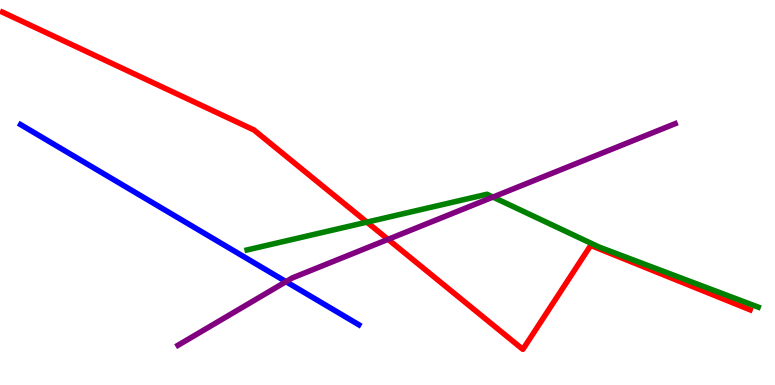[{'lines': ['blue', 'red'], 'intersections': []}, {'lines': ['green', 'red'], 'intersections': [{'x': 4.73, 'y': 4.23}]}, {'lines': ['purple', 'red'], 'intersections': [{'x': 5.01, 'y': 3.78}]}, {'lines': ['blue', 'green'], 'intersections': []}, {'lines': ['blue', 'purple'], 'intersections': [{'x': 3.69, 'y': 2.68}]}, {'lines': ['green', 'purple'], 'intersections': [{'x': 6.36, 'y': 4.88}]}]